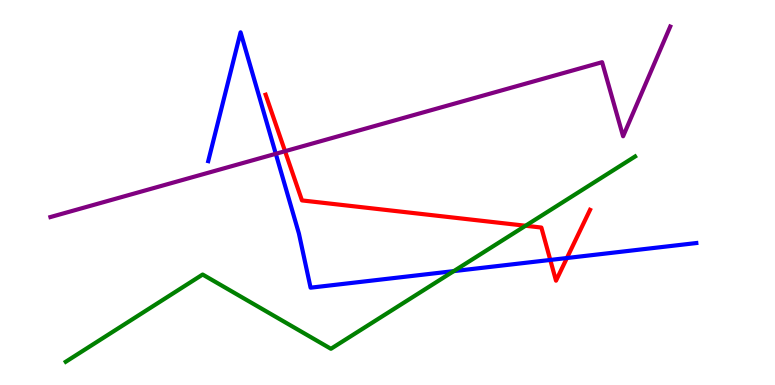[{'lines': ['blue', 'red'], 'intersections': [{'x': 7.1, 'y': 3.25}, {'x': 7.31, 'y': 3.3}]}, {'lines': ['green', 'red'], 'intersections': [{'x': 6.78, 'y': 4.14}]}, {'lines': ['purple', 'red'], 'intersections': [{'x': 3.68, 'y': 6.07}]}, {'lines': ['blue', 'green'], 'intersections': [{'x': 5.86, 'y': 2.96}]}, {'lines': ['blue', 'purple'], 'intersections': [{'x': 3.56, 'y': 6.01}]}, {'lines': ['green', 'purple'], 'intersections': []}]